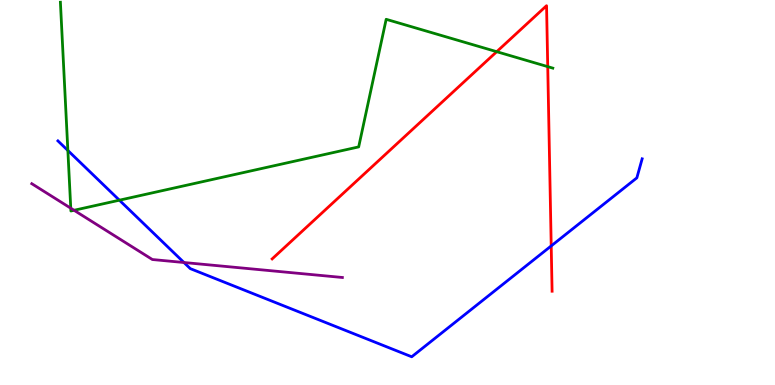[{'lines': ['blue', 'red'], 'intersections': [{'x': 7.11, 'y': 3.61}]}, {'lines': ['green', 'red'], 'intersections': [{'x': 6.41, 'y': 8.66}, {'x': 7.07, 'y': 8.27}]}, {'lines': ['purple', 'red'], 'intersections': []}, {'lines': ['blue', 'green'], 'intersections': [{'x': 0.876, 'y': 6.09}, {'x': 1.54, 'y': 4.8}]}, {'lines': ['blue', 'purple'], 'intersections': [{'x': 2.37, 'y': 3.18}]}, {'lines': ['green', 'purple'], 'intersections': [{'x': 0.913, 'y': 4.59}, {'x': 0.956, 'y': 4.54}]}]